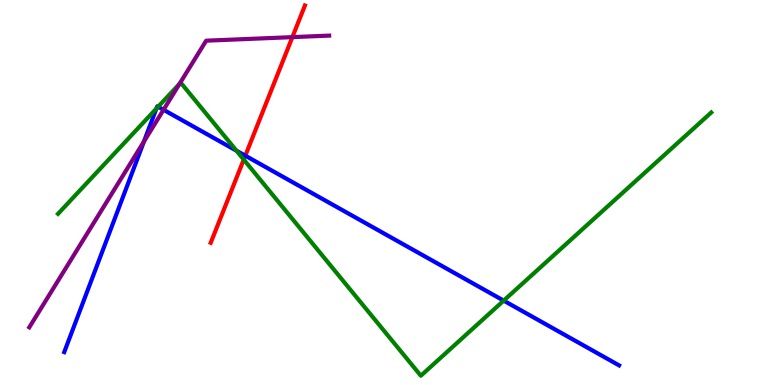[{'lines': ['blue', 'red'], 'intersections': [{'x': 3.17, 'y': 5.96}]}, {'lines': ['green', 'red'], 'intersections': [{'x': 3.15, 'y': 5.85}]}, {'lines': ['purple', 'red'], 'intersections': [{'x': 3.77, 'y': 9.04}]}, {'lines': ['blue', 'green'], 'intersections': [{'x': 2.02, 'y': 7.18}, {'x': 2.04, 'y': 7.23}, {'x': 3.05, 'y': 6.09}, {'x': 6.5, 'y': 2.19}]}, {'lines': ['blue', 'purple'], 'intersections': [{'x': 1.86, 'y': 6.32}, {'x': 2.11, 'y': 7.15}]}, {'lines': ['green', 'purple'], 'intersections': [{'x': 2.32, 'y': 7.82}]}]